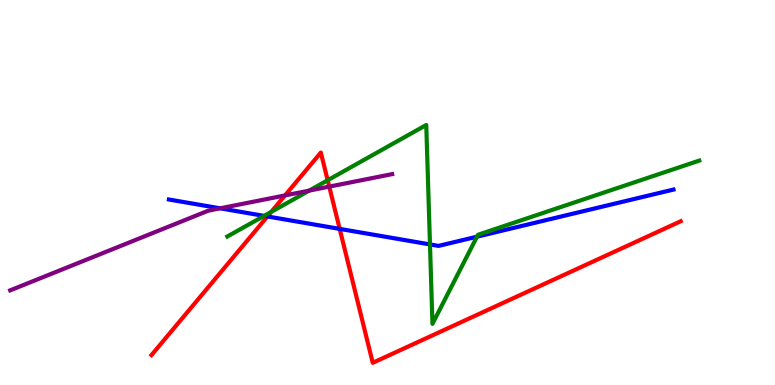[{'lines': ['blue', 'red'], 'intersections': [{'x': 3.45, 'y': 4.38}, {'x': 4.38, 'y': 4.05}]}, {'lines': ['green', 'red'], 'intersections': [{'x': 3.5, 'y': 4.5}, {'x': 4.23, 'y': 5.32}]}, {'lines': ['purple', 'red'], 'intersections': [{'x': 3.68, 'y': 4.92}, {'x': 4.25, 'y': 5.15}]}, {'lines': ['blue', 'green'], 'intersections': [{'x': 3.41, 'y': 4.39}, {'x': 5.55, 'y': 3.65}, {'x': 6.15, 'y': 3.85}]}, {'lines': ['blue', 'purple'], 'intersections': [{'x': 2.84, 'y': 4.59}]}, {'lines': ['green', 'purple'], 'intersections': [{'x': 3.99, 'y': 5.05}]}]